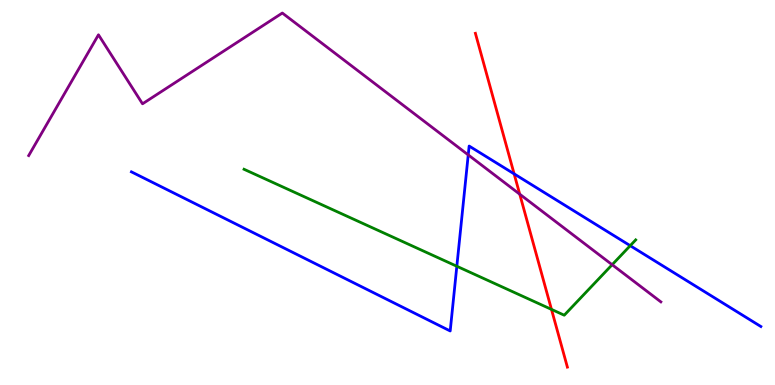[{'lines': ['blue', 'red'], 'intersections': [{'x': 6.63, 'y': 5.48}]}, {'lines': ['green', 'red'], 'intersections': [{'x': 7.12, 'y': 1.96}]}, {'lines': ['purple', 'red'], 'intersections': [{'x': 6.71, 'y': 4.96}]}, {'lines': ['blue', 'green'], 'intersections': [{'x': 5.89, 'y': 3.08}, {'x': 8.13, 'y': 3.62}]}, {'lines': ['blue', 'purple'], 'intersections': [{'x': 6.04, 'y': 5.98}]}, {'lines': ['green', 'purple'], 'intersections': [{'x': 7.9, 'y': 3.12}]}]